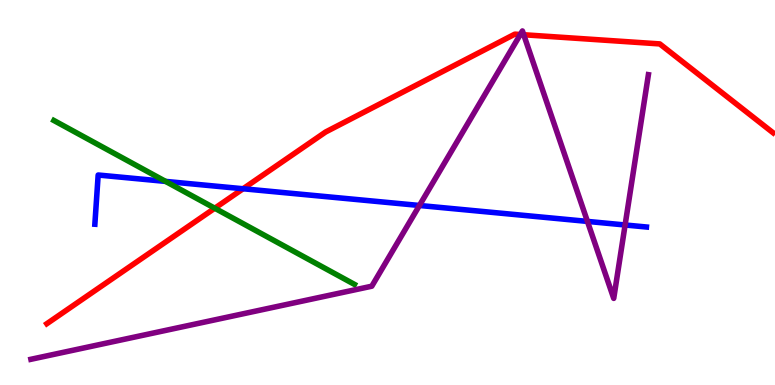[{'lines': ['blue', 'red'], 'intersections': [{'x': 3.14, 'y': 5.1}]}, {'lines': ['green', 'red'], 'intersections': [{'x': 2.77, 'y': 4.59}]}, {'lines': ['purple', 'red'], 'intersections': [{'x': 6.71, 'y': 9.1}, {'x': 6.76, 'y': 9.1}]}, {'lines': ['blue', 'green'], 'intersections': [{'x': 2.14, 'y': 5.29}]}, {'lines': ['blue', 'purple'], 'intersections': [{'x': 5.41, 'y': 4.66}, {'x': 7.58, 'y': 4.25}, {'x': 8.07, 'y': 4.16}]}, {'lines': ['green', 'purple'], 'intersections': []}]